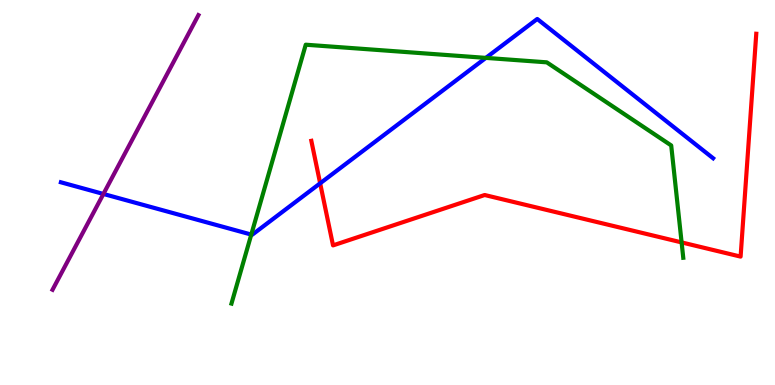[{'lines': ['blue', 'red'], 'intersections': [{'x': 4.13, 'y': 5.24}]}, {'lines': ['green', 'red'], 'intersections': [{'x': 8.8, 'y': 3.7}]}, {'lines': ['purple', 'red'], 'intersections': []}, {'lines': ['blue', 'green'], 'intersections': [{'x': 3.24, 'y': 3.91}, {'x': 6.27, 'y': 8.5}]}, {'lines': ['blue', 'purple'], 'intersections': [{'x': 1.33, 'y': 4.96}]}, {'lines': ['green', 'purple'], 'intersections': []}]